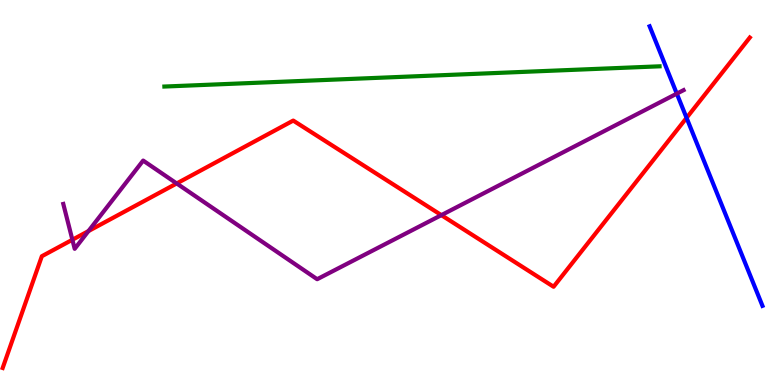[{'lines': ['blue', 'red'], 'intersections': [{'x': 8.86, 'y': 6.94}]}, {'lines': ['green', 'red'], 'intersections': []}, {'lines': ['purple', 'red'], 'intersections': [{'x': 0.934, 'y': 3.77}, {'x': 1.14, 'y': 4.0}, {'x': 2.28, 'y': 5.23}, {'x': 5.69, 'y': 4.41}]}, {'lines': ['blue', 'green'], 'intersections': []}, {'lines': ['blue', 'purple'], 'intersections': [{'x': 8.73, 'y': 7.57}]}, {'lines': ['green', 'purple'], 'intersections': []}]